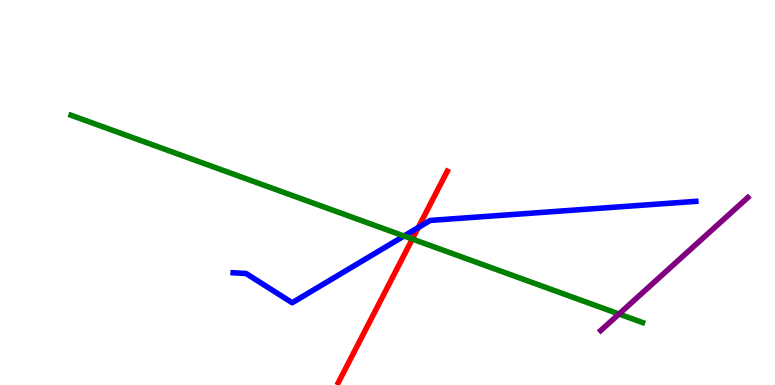[{'lines': ['blue', 'red'], 'intersections': [{'x': 5.4, 'y': 4.09}]}, {'lines': ['green', 'red'], 'intersections': [{'x': 5.32, 'y': 3.79}]}, {'lines': ['purple', 'red'], 'intersections': []}, {'lines': ['blue', 'green'], 'intersections': [{'x': 5.21, 'y': 3.87}]}, {'lines': ['blue', 'purple'], 'intersections': []}, {'lines': ['green', 'purple'], 'intersections': [{'x': 7.99, 'y': 1.84}]}]